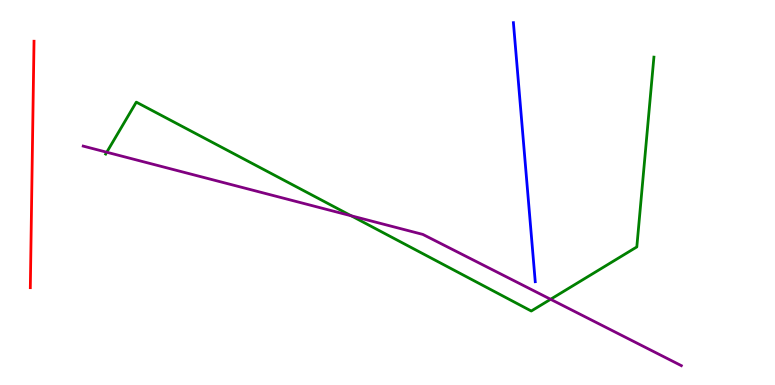[{'lines': ['blue', 'red'], 'intersections': []}, {'lines': ['green', 'red'], 'intersections': []}, {'lines': ['purple', 'red'], 'intersections': []}, {'lines': ['blue', 'green'], 'intersections': []}, {'lines': ['blue', 'purple'], 'intersections': []}, {'lines': ['green', 'purple'], 'intersections': [{'x': 1.38, 'y': 6.05}, {'x': 4.53, 'y': 4.39}, {'x': 7.1, 'y': 2.23}]}]